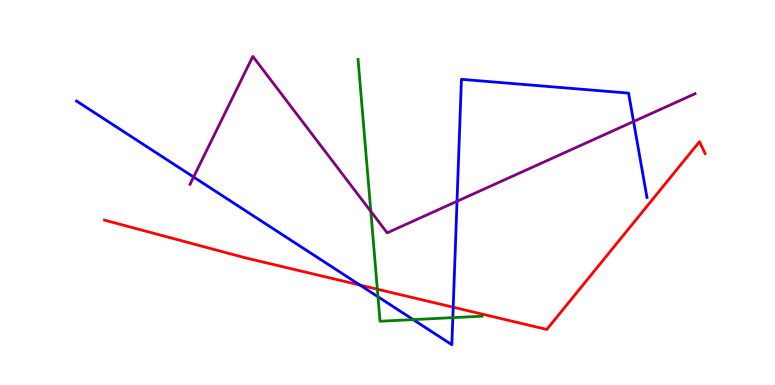[{'lines': ['blue', 'red'], 'intersections': [{'x': 4.65, 'y': 2.6}, {'x': 5.85, 'y': 2.02}]}, {'lines': ['green', 'red'], 'intersections': [{'x': 4.87, 'y': 2.49}]}, {'lines': ['purple', 'red'], 'intersections': []}, {'lines': ['blue', 'green'], 'intersections': [{'x': 4.88, 'y': 2.29}, {'x': 5.33, 'y': 1.7}, {'x': 5.84, 'y': 1.75}]}, {'lines': ['blue', 'purple'], 'intersections': [{'x': 2.5, 'y': 5.4}, {'x': 5.9, 'y': 4.77}, {'x': 8.18, 'y': 6.84}]}, {'lines': ['green', 'purple'], 'intersections': [{'x': 4.78, 'y': 4.51}]}]